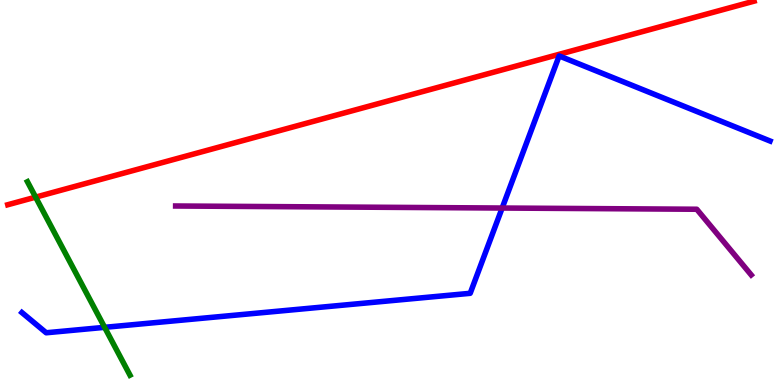[{'lines': ['blue', 'red'], 'intersections': []}, {'lines': ['green', 'red'], 'intersections': [{'x': 0.46, 'y': 4.88}]}, {'lines': ['purple', 'red'], 'intersections': []}, {'lines': ['blue', 'green'], 'intersections': [{'x': 1.35, 'y': 1.5}]}, {'lines': ['blue', 'purple'], 'intersections': [{'x': 6.48, 'y': 4.6}]}, {'lines': ['green', 'purple'], 'intersections': []}]